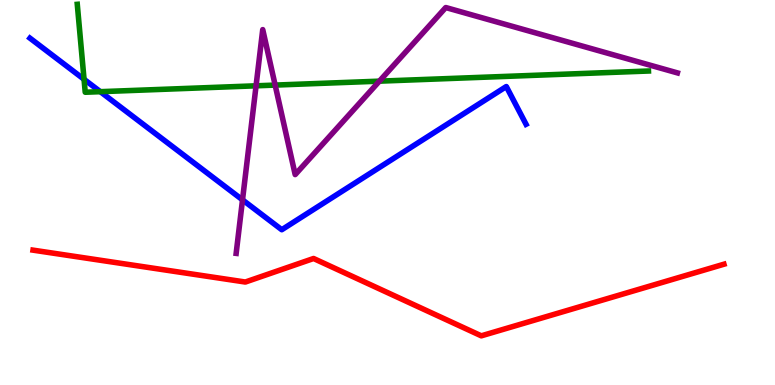[{'lines': ['blue', 'red'], 'intersections': []}, {'lines': ['green', 'red'], 'intersections': []}, {'lines': ['purple', 'red'], 'intersections': []}, {'lines': ['blue', 'green'], 'intersections': [{'x': 1.08, 'y': 7.94}, {'x': 1.29, 'y': 7.62}]}, {'lines': ['blue', 'purple'], 'intersections': [{'x': 3.13, 'y': 4.81}]}, {'lines': ['green', 'purple'], 'intersections': [{'x': 3.3, 'y': 7.77}, {'x': 3.55, 'y': 7.79}, {'x': 4.9, 'y': 7.89}]}]